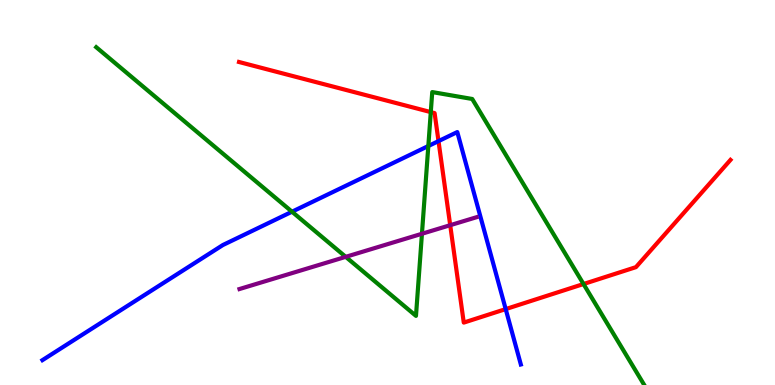[{'lines': ['blue', 'red'], 'intersections': [{'x': 5.66, 'y': 6.33}, {'x': 6.53, 'y': 1.97}]}, {'lines': ['green', 'red'], 'intersections': [{'x': 5.56, 'y': 7.09}, {'x': 7.53, 'y': 2.62}]}, {'lines': ['purple', 'red'], 'intersections': [{'x': 5.81, 'y': 4.15}]}, {'lines': ['blue', 'green'], 'intersections': [{'x': 3.77, 'y': 4.5}, {'x': 5.53, 'y': 6.21}]}, {'lines': ['blue', 'purple'], 'intersections': []}, {'lines': ['green', 'purple'], 'intersections': [{'x': 4.46, 'y': 3.33}, {'x': 5.44, 'y': 3.93}]}]